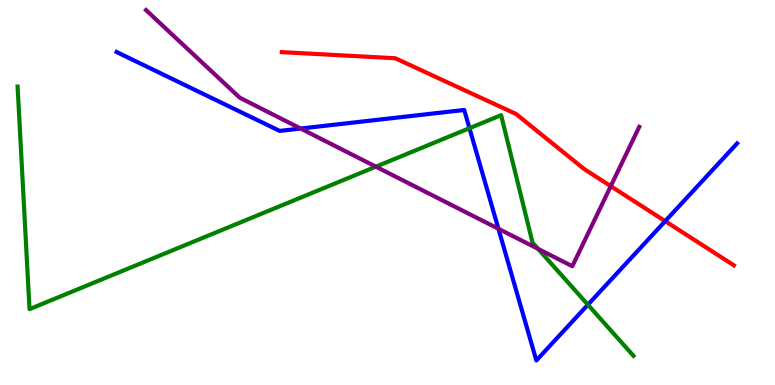[{'lines': ['blue', 'red'], 'intersections': [{'x': 8.58, 'y': 4.26}]}, {'lines': ['green', 'red'], 'intersections': []}, {'lines': ['purple', 'red'], 'intersections': [{'x': 7.88, 'y': 5.16}]}, {'lines': ['blue', 'green'], 'intersections': [{'x': 6.06, 'y': 6.67}, {'x': 7.59, 'y': 2.09}]}, {'lines': ['blue', 'purple'], 'intersections': [{'x': 3.88, 'y': 6.66}, {'x': 6.43, 'y': 4.06}]}, {'lines': ['green', 'purple'], 'intersections': [{'x': 4.85, 'y': 5.67}, {'x': 6.94, 'y': 3.54}]}]